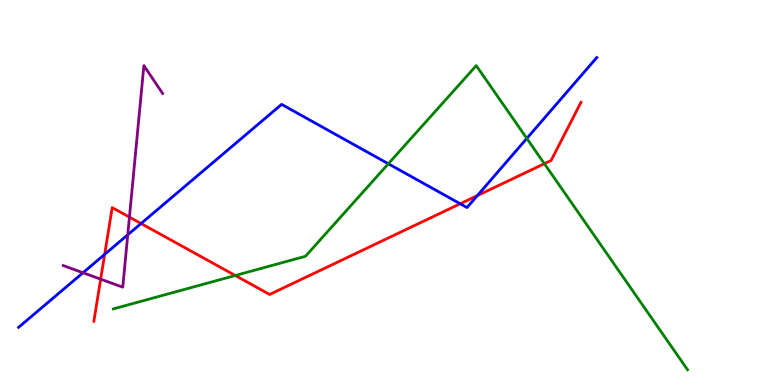[{'lines': ['blue', 'red'], 'intersections': [{'x': 1.35, 'y': 3.39}, {'x': 1.82, 'y': 4.19}, {'x': 5.94, 'y': 4.71}, {'x': 6.16, 'y': 4.92}]}, {'lines': ['green', 'red'], 'intersections': [{'x': 3.04, 'y': 2.84}, {'x': 7.02, 'y': 5.75}]}, {'lines': ['purple', 'red'], 'intersections': [{'x': 1.3, 'y': 2.75}, {'x': 1.67, 'y': 4.36}]}, {'lines': ['blue', 'green'], 'intersections': [{'x': 5.01, 'y': 5.75}, {'x': 6.8, 'y': 6.4}]}, {'lines': ['blue', 'purple'], 'intersections': [{'x': 1.07, 'y': 2.92}, {'x': 1.65, 'y': 3.9}]}, {'lines': ['green', 'purple'], 'intersections': []}]